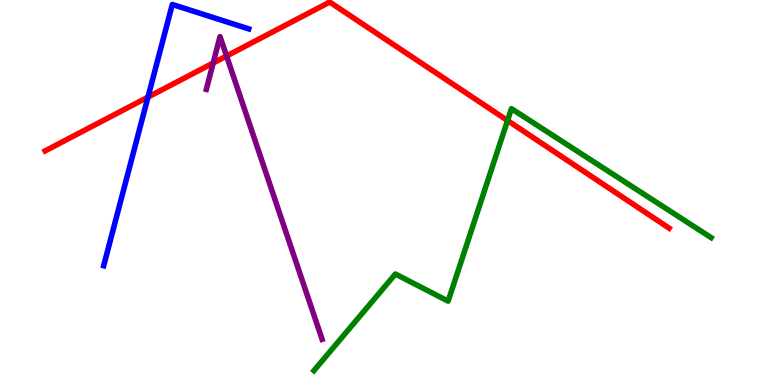[{'lines': ['blue', 'red'], 'intersections': [{'x': 1.91, 'y': 7.48}]}, {'lines': ['green', 'red'], 'intersections': [{'x': 6.55, 'y': 6.87}]}, {'lines': ['purple', 'red'], 'intersections': [{'x': 2.75, 'y': 8.36}, {'x': 2.92, 'y': 8.55}]}, {'lines': ['blue', 'green'], 'intersections': []}, {'lines': ['blue', 'purple'], 'intersections': []}, {'lines': ['green', 'purple'], 'intersections': []}]